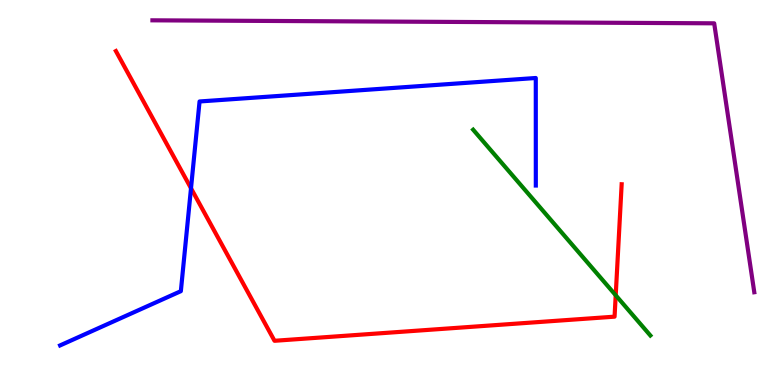[{'lines': ['blue', 'red'], 'intersections': [{'x': 2.46, 'y': 5.11}]}, {'lines': ['green', 'red'], 'intersections': [{'x': 7.94, 'y': 2.33}]}, {'lines': ['purple', 'red'], 'intersections': []}, {'lines': ['blue', 'green'], 'intersections': []}, {'lines': ['blue', 'purple'], 'intersections': []}, {'lines': ['green', 'purple'], 'intersections': []}]